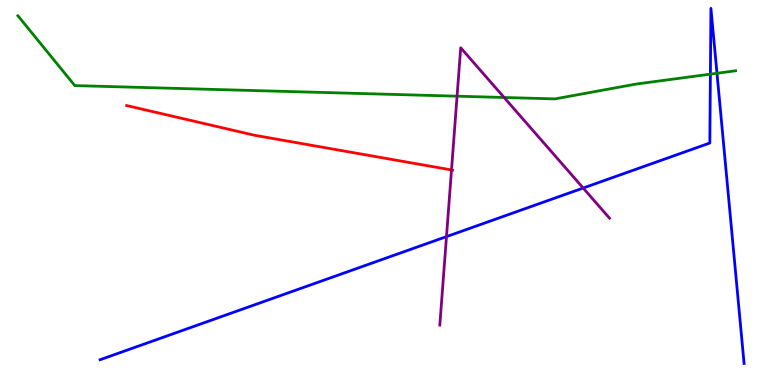[{'lines': ['blue', 'red'], 'intersections': []}, {'lines': ['green', 'red'], 'intersections': []}, {'lines': ['purple', 'red'], 'intersections': [{'x': 5.83, 'y': 5.59}]}, {'lines': ['blue', 'green'], 'intersections': [{'x': 9.17, 'y': 8.07}, {'x': 9.25, 'y': 8.1}]}, {'lines': ['blue', 'purple'], 'intersections': [{'x': 5.76, 'y': 3.85}, {'x': 7.52, 'y': 5.12}]}, {'lines': ['green', 'purple'], 'intersections': [{'x': 5.9, 'y': 7.5}, {'x': 6.5, 'y': 7.47}]}]